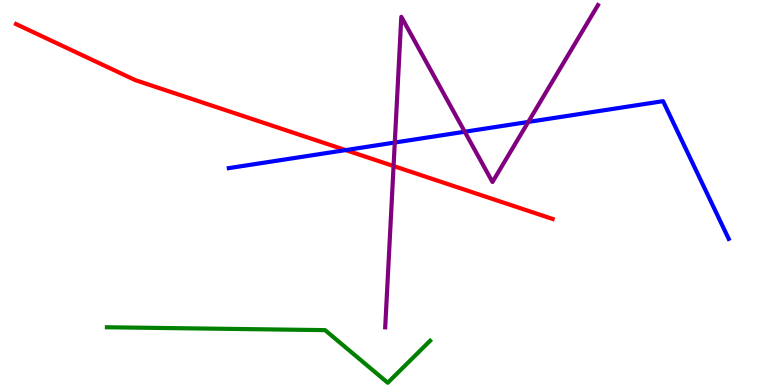[{'lines': ['blue', 'red'], 'intersections': [{'x': 4.46, 'y': 6.1}]}, {'lines': ['green', 'red'], 'intersections': []}, {'lines': ['purple', 'red'], 'intersections': [{'x': 5.08, 'y': 5.69}]}, {'lines': ['blue', 'green'], 'intersections': []}, {'lines': ['blue', 'purple'], 'intersections': [{'x': 5.09, 'y': 6.3}, {'x': 6.0, 'y': 6.58}, {'x': 6.82, 'y': 6.83}]}, {'lines': ['green', 'purple'], 'intersections': []}]